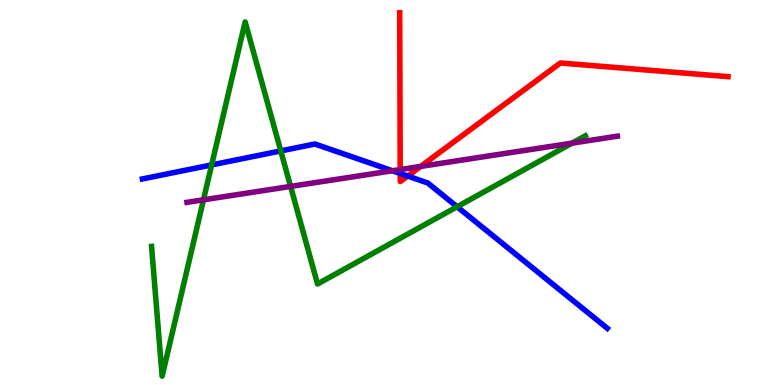[{'lines': ['blue', 'red'], 'intersections': [{'x': 5.16, 'y': 5.49}, {'x': 5.26, 'y': 5.43}]}, {'lines': ['green', 'red'], 'intersections': []}, {'lines': ['purple', 'red'], 'intersections': [{'x': 5.16, 'y': 5.6}, {'x': 5.43, 'y': 5.68}]}, {'lines': ['blue', 'green'], 'intersections': [{'x': 2.73, 'y': 5.72}, {'x': 3.62, 'y': 6.08}, {'x': 5.9, 'y': 4.63}]}, {'lines': ['blue', 'purple'], 'intersections': [{'x': 5.06, 'y': 5.56}]}, {'lines': ['green', 'purple'], 'intersections': [{'x': 2.63, 'y': 4.81}, {'x': 3.75, 'y': 5.16}, {'x': 7.38, 'y': 6.28}]}]